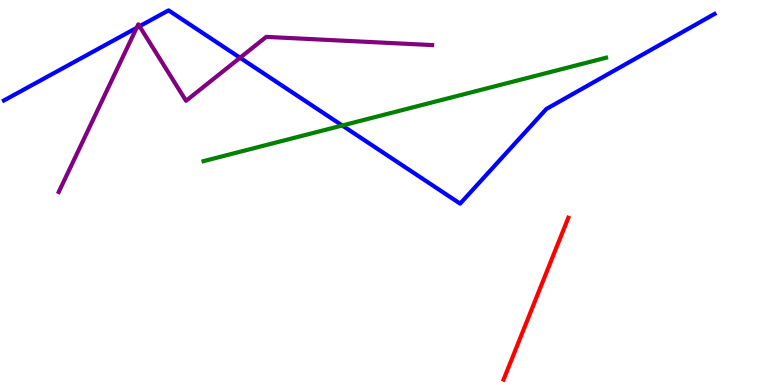[{'lines': ['blue', 'red'], 'intersections': []}, {'lines': ['green', 'red'], 'intersections': []}, {'lines': ['purple', 'red'], 'intersections': []}, {'lines': ['blue', 'green'], 'intersections': [{'x': 4.42, 'y': 6.74}]}, {'lines': ['blue', 'purple'], 'intersections': [{'x': 1.76, 'y': 9.28}, {'x': 1.8, 'y': 9.32}, {'x': 3.1, 'y': 8.5}]}, {'lines': ['green', 'purple'], 'intersections': []}]